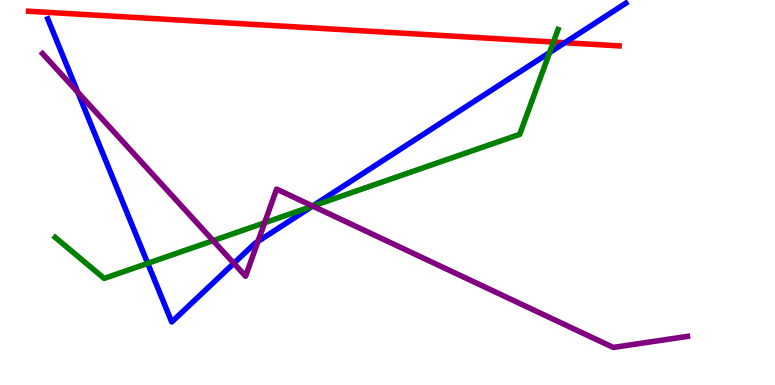[{'lines': ['blue', 'red'], 'intersections': [{'x': 7.29, 'y': 8.89}]}, {'lines': ['green', 'red'], 'intersections': [{'x': 7.14, 'y': 8.91}]}, {'lines': ['purple', 'red'], 'intersections': []}, {'lines': ['blue', 'green'], 'intersections': [{'x': 1.91, 'y': 3.16}, {'x': 4.03, 'y': 4.64}, {'x': 7.09, 'y': 8.64}]}, {'lines': ['blue', 'purple'], 'intersections': [{'x': 1.0, 'y': 7.61}, {'x': 3.02, 'y': 3.16}, {'x': 3.33, 'y': 3.73}, {'x': 4.03, 'y': 4.65}]}, {'lines': ['green', 'purple'], 'intersections': [{'x': 2.75, 'y': 3.75}, {'x': 3.41, 'y': 4.21}, {'x': 4.04, 'y': 4.65}]}]